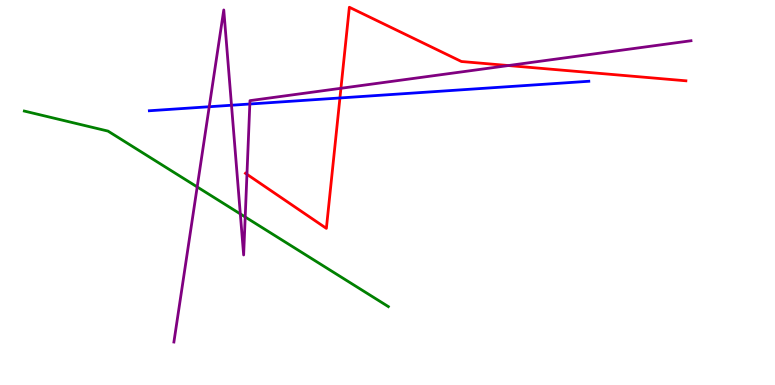[{'lines': ['blue', 'red'], 'intersections': [{'x': 4.39, 'y': 7.46}]}, {'lines': ['green', 'red'], 'intersections': []}, {'lines': ['purple', 'red'], 'intersections': [{'x': 3.19, 'y': 5.47}, {'x': 4.4, 'y': 7.71}, {'x': 6.56, 'y': 8.3}]}, {'lines': ['blue', 'green'], 'intersections': []}, {'lines': ['blue', 'purple'], 'intersections': [{'x': 2.7, 'y': 7.23}, {'x': 2.99, 'y': 7.27}, {'x': 3.22, 'y': 7.3}]}, {'lines': ['green', 'purple'], 'intersections': [{'x': 2.54, 'y': 5.14}, {'x': 3.1, 'y': 4.44}, {'x': 3.16, 'y': 4.36}]}]